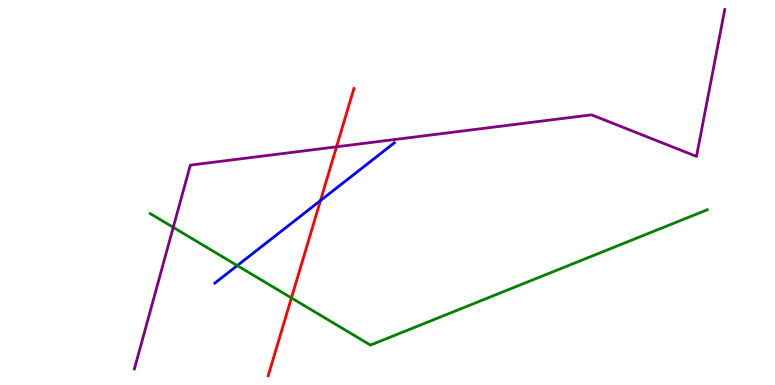[{'lines': ['blue', 'red'], 'intersections': [{'x': 4.14, 'y': 4.79}]}, {'lines': ['green', 'red'], 'intersections': [{'x': 3.76, 'y': 2.26}]}, {'lines': ['purple', 'red'], 'intersections': [{'x': 4.34, 'y': 6.19}]}, {'lines': ['blue', 'green'], 'intersections': [{'x': 3.06, 'y': 3.1}]}, {'lines': ['blue', 'purple'], 'intersections': []}, {'lines': ['green', 'purple'], 'intersections': [{'x': 2.24, 'y': 4.09}]}]